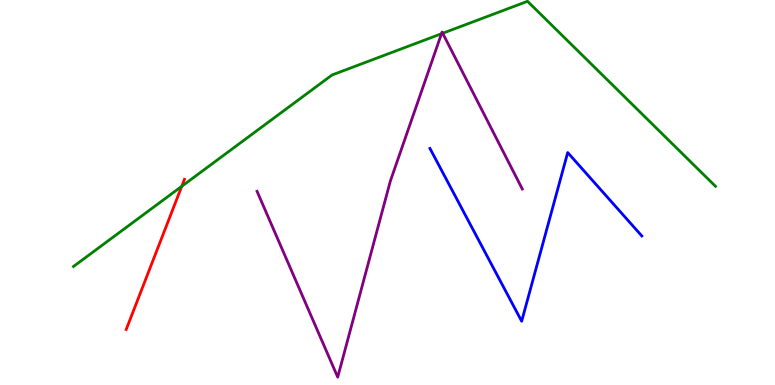[{'lines': ['blue', 'red'], 'intersections': []}, {'lines': ['green', 'red'], 'intersections': [{'x': 2.35, 'y': 5.16}]}, {'lines': ['purple', 'red'], 'intersections': []}, {'lines': ['blue', 'green'], 'intersections': []}, {'lines': ['blue', 'purple'], 'intersections': []}, {'lines': ['green', 'purple'], 'intersections': [{'x': 5.7, 'y': 9.12}, {'x': 5.71, 'y': 9.14}]}]